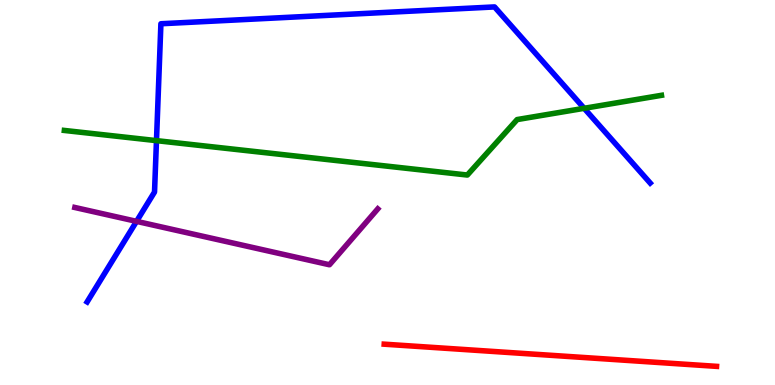[{'lines': ['blue', 'red'], 'intersections': []}, {'lines': ['green', 'red'], 'intersections': []}, {'lines': ['purple', 'red'], 'intersections': []}, {'lines': ['blue', 'green'], 'intersections': [{'x': 2.02, 'y': 6.35}, {'x': 7.54, 'y': 7.19}]}, {'lines': ['blue', 'purple'], 'intersections': [{'x': 1.76, 'y': 4.25}]}, {'lines': ['green', 'purple'], 'intersections': []}]